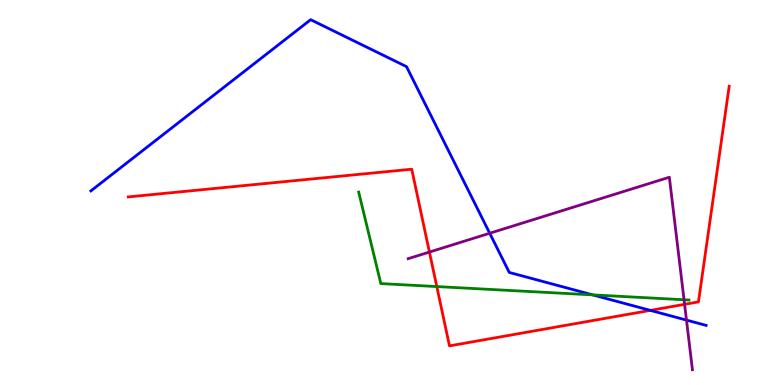[{'lines': ['blue', 'red'], 'intersections': [{'x': 8.39, 'y': 1.94}]}, {'lines': ['green', 'red'], 'intersections': [{'x': 5.64, 'y': 2.56}]}, {'lines': ['purple', 'red'], 'intersections': [{'x': 5.54, 'y': 3.45}, {'x': 8.83, 'y': 2.1}]}, {'lines': ['blue', 'green'], 'intersections': [{'x': 7.65, 'y': 2.34}]}, {'lines': ['blue', 'purple'], 'intersections': [{'x': 6.32, 'y': 3.94}, {'x': 8.86, 'y': 1.69}]}, {'lines': ['green', 'purple'], 'intersections': [{'x': 8.83, 'y': 2.21}]}]